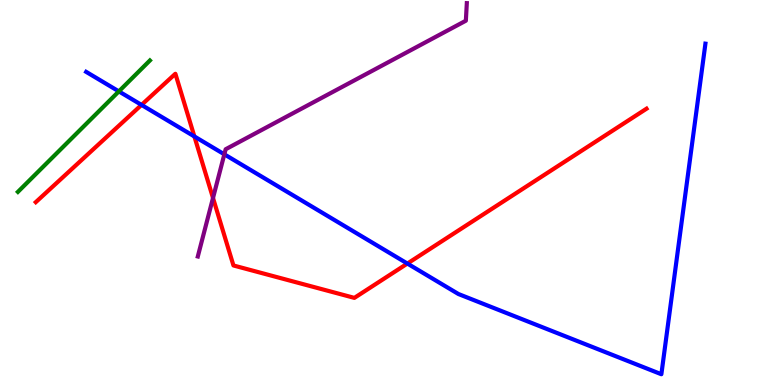[{'lines': ['blue', 'red'], 'intersections': [{'x': 1.83, 'y': 7.28}, {'x': 2.51, 'y': 6.46}, {'x': 5.26, 'y': 3.15}]}, {'lines': ['green', 'red'], 'intersections': []}, {'lines': ['purple', 'red'], 'intersections': [{'x': 2.75, 'y': 4.86}]}, {'lines': ['blue', 'green'], 'intersections': [{'x': 1.53, 'y': 7.63}]}, {'lines': ['blue', 'purple'], 'intersections': [{'x': 2.89, 'y': 5.99}]}, {'lines': ['green', 'purple'], 'intersections': []}]